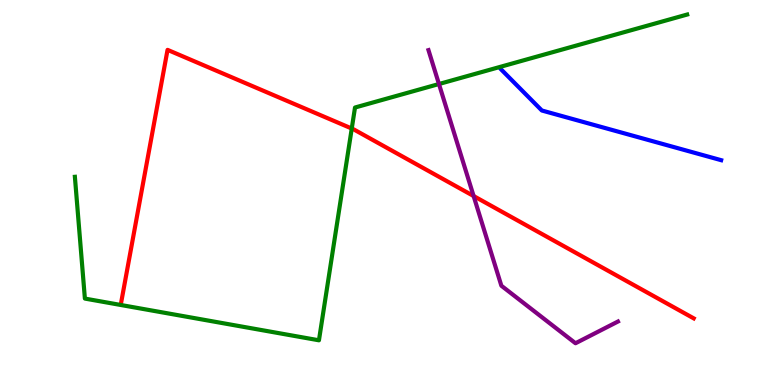[{'lines': ['blue', 'red'], 'intersections': []}, {'lines': ['green', 'red'], 'intersections': [{'x': 4.54, 'y': 6.66}]}, {'lines': ['purple', 'red'], 'intersections': [{'x': 6.11, 'y': 4.91}]}, {'lines': ['blue', 'green'], 'intersections': []}, {'lines': ['blue', 'purple'], 'intersections': []}, {'lines': ['green', 'purple'], 'intersections': [{'x': 5.66, 'y': 7.82}]}]